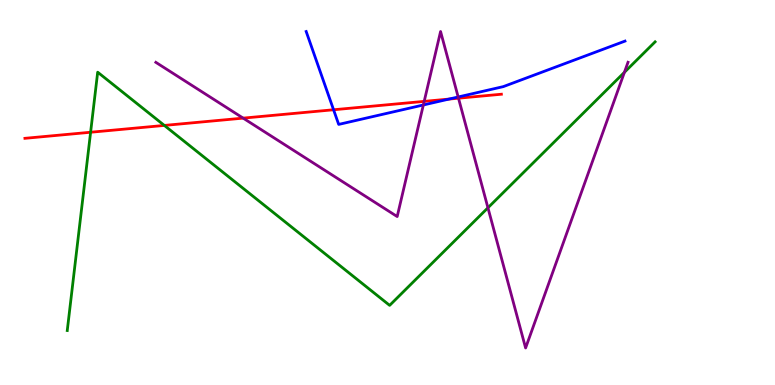[{'lines': ['blue', 'red'], 'intersections': [{'x': 4.3, 'y': 7.15}, {'x': 5.79, 'y': 7.43}]}, {'lines': ['green', 'red'], 'intersections': [{'x': 1.17, 'y': 6.56}, {'x': 2.12, 'y': 6.74}]}, {'lines': ['purple', 'red'], 'intersections': [{'x': 3.14, 'y': 6.93}, {'x': 5.47, 'y': 7.37}, {'x': 5.92, 'y': 7.45}]}, {'lines': ['blue', 'green'], 'intersections': []}, {'lines': ['blue', 'purple'], 'intersections': [{'x': 5.46, 'y': 7.27}, {'x': 5.91, 'y': 7.48}]}, {'lines': ['green', 'purple'], 'intersections': [{'x': 6.3, 'y': 4.6}, {'x': 8.06, 'y': 8.12}]}]